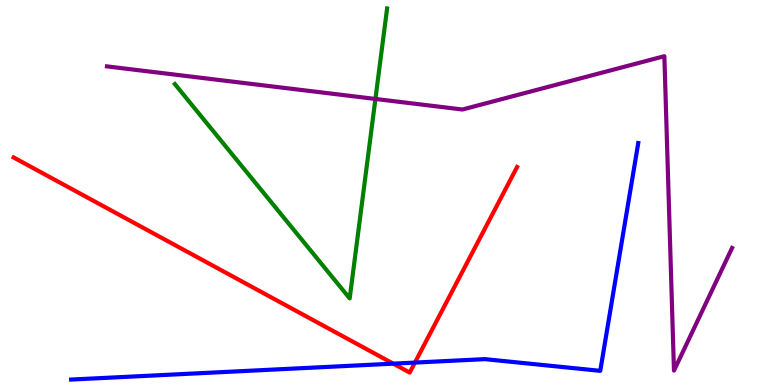[{'lines': ['blue', 'red'], 'intersections': [{'x': 5.07, 'y': 0.554}, {'x': 5.35, 'y': 0.582}]}, {'lines': ['green', 'red'], 'intersections': []}, {'lines': ['purple', 'red'], 'intersections': []}, {'lines': ['blue', 'green'], 'intersections': []}, {'lines': ['blue', 'purple'], 'intersections': []}, {'lines': ['green', 'purple'], 'intersections': [{'x': 4.84, 'y': 7.43}]}]